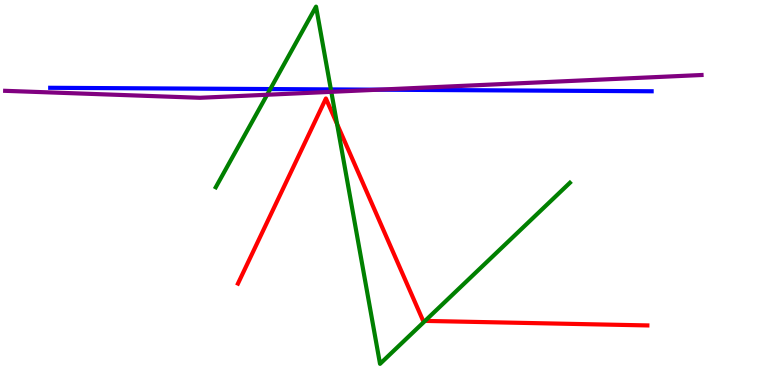[{'lines': ['blue', 'red'], 'intersections': []}, {'lines': ['green', 'red'], 'intersections': [{'x': 4.35, 'y': 6.78}, {'x': 5.48, 'y': 1.66}]}, {'lines': ['purple', 'red'], 'intersections': []}, {'lines': ['blue', 'green'], 'intersections': [{'x': 3.49, 'y': 7.69}, {'x': 4.27, 'y': 7.68}]}, {'lines': ['blue', 'purple'], 'intersections': [{'x': 4.88, 'y': 7.67}]}, {'lines': ['green', 'purple'], 'intersections': [{'x': 3.45, 'y': 7.54}, {'x': 4.27, 'y': 7.61}]}]